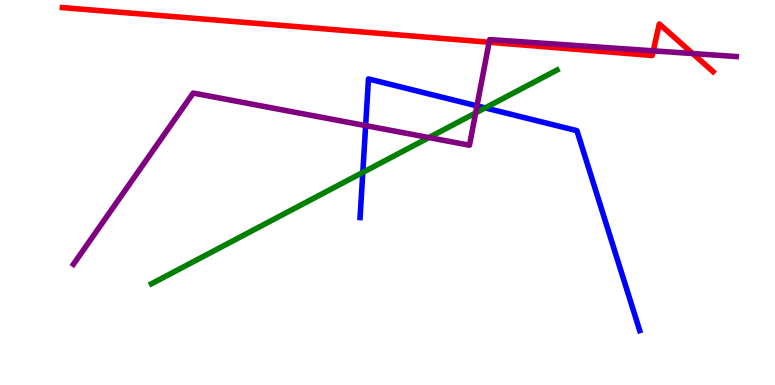[{'lines': ['blue', 'red'], 'intersections': []}, {'lines': ['green', 'red'], 'intersections': []}, {'lines': ['purple', 'red'], 'intersections': [{'x': 6.31, 'y': 8.9}, {'x': 8.43, 'y': 8.68}, {'x': 8.94, 'y': 8.61}]}, {'lines': ['blue', 'green'], 'intersections': [{'x': 4.68, 'y': 5.52}, {'x': 6.26, 'y': 7.2}]}, {'lines': ['blue', 'purple'], 'intersections': [{'x': 4.72, 'y': 6.74}, {'x': 6.15, 'y': 7.25}]}, {'lines': ['green', 'purple'], 'intersections': [{'x': 5.53, 'y': 6.43}, {'x': 6.14, 'y': 7.07}]}]